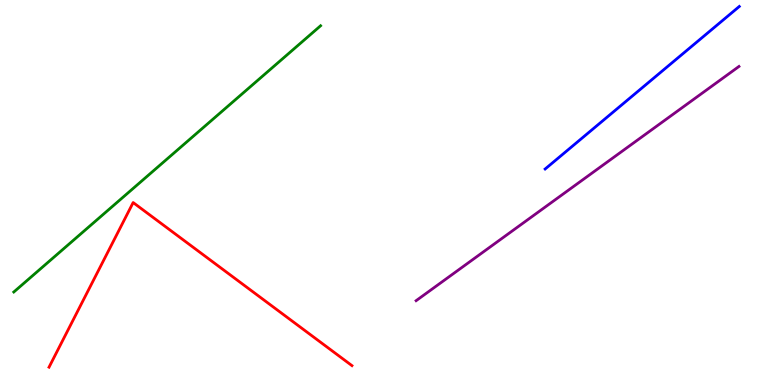[{'lines': ['blue', 'red'], 'intersections': []}, {'lines': ['green', 'red'], 'intersections': []}, {'lines': ['purple', 'red'], 'intersections': []}, {'lines': ['blue', 'green'], 'intersections': []}, {'lines': ['blue', 'purple'], 'intersections': []}, {'lines': ['green', 'purple'], 'intersections': []}]